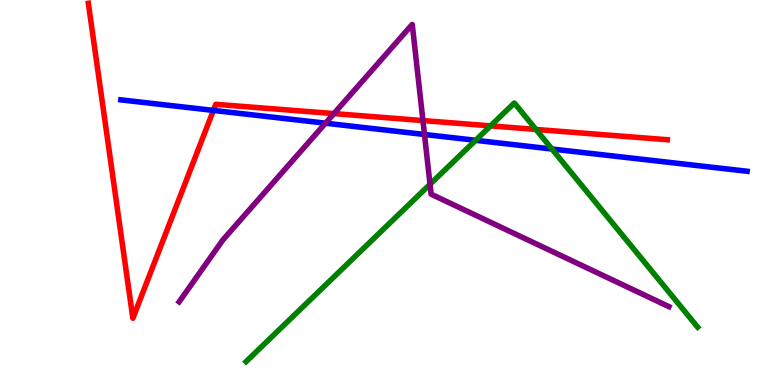[{'lines': ['blue', 'red'], 'intersections': [{'x': 2.75, 'y': 7.13}]}, {'lines': ['green', 'red'], 'intersections': [{'x': 6.33, 'y': 6.73}, {'x': 6.92, 'y': 6.64}]}, {'lines': ['purple', 'red'], 'intersections': [{'x': 4.31, 'y': 7.05}, {'x': 5.46, 'y': 6.87}]}, {'lines': ['blue', 'green'], 'intersections': [{'x': 6.14, 'y': 6.36}, {'x': 7.12, 'y': 6.13}]}, {'lines': ['blue', 'purple'], 'intersections': [{'x': 4.2, 'y': 6.8}, {'x': 5.48, 'y': 6.51}]}, {'lines': ['green', 'purple'], 'intersections': [{'x': 5.55, 'y': 5.21}]}]